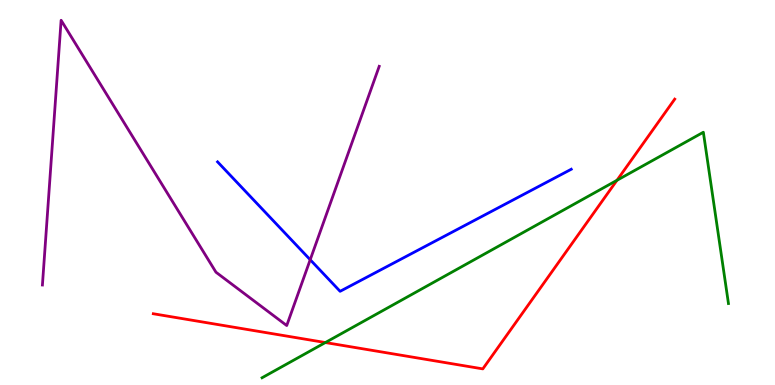[{'lines': ['blue', 'red'], 'intersections': []}, {'lines': ['green', 'red'], 'intersections': [{'x': 4.2, 'y': 1.1}, {'x': 7.96, 'y': 5.32}]}, {'lines': ['purple', 'red'], 'intersections': []}, {'lines': ['blue', 'green'], 'intersections': []}, {'lines': ['blue', 'purple'], 'intersections': [{'x': 4.0, 'y': 3.25}]}, {'lines': ['green', 'purple'], 'intersections': []}]